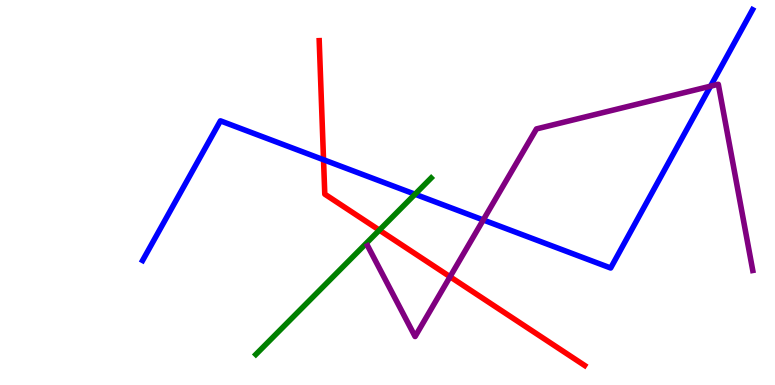[{'lines': ['blue', 'red'], 'intersections': [{'x': 4.17, 'y': 5.85}]}, {'lines': ['green', 'red'], 'intersections': [{'x': 4.89, 'y': 4.02}]}, {'lines': ['purple', 'red'], 'intersections': [{'x': 5.81, 'y': 2.81}]}, {'lines': ['blue', 'green'], 'intersections': [{'x': 5.36, 'y': 4.96}]}, {'lines': ['blue', 'purple'], 'intersections': [{'x': 6.24, 'y': 4.29}, {'x': 9.17, 'y': 7.76}]}, {'lines': ['green', 'purple'], 'intersections': []}]